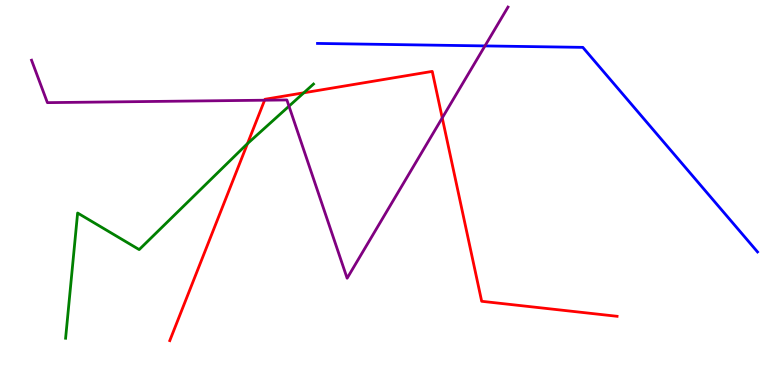[{'lines': ['blue', 'red'], 'intersections': []}, {'lines': ['green', 'red'], 'intersections': [{'x': 3.19, 'y': 6.27}, {'x': 3.92, 'y': 7.59}]}, {'lines': ['purple', 'red'], 'intersections': [{'x': 3.41, 'y': 7.4}, {'x': 5.71, 'y': 6.94}]}, {'lines': ['blue', 'green'], 'intersections': []}, {'lines': ['blue', 'purple'], 'intersections': [{'x': 6.26, 'y': 8.81}]}, {'lines': ['green', 'purple'], 'intersections': [{'x': 3.73, 'y': 7.24}]}]